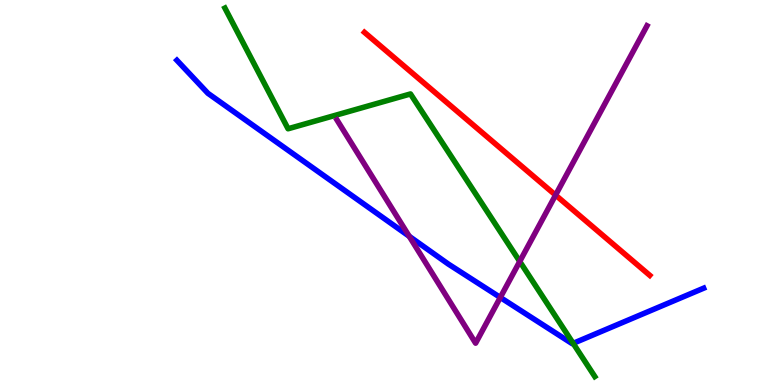[{'lines': ['blue', 'red'], 'intersections': []}, {'lines': ['green', 'red'], 'intersections': []}, {'lines': ['purple', 'red'], 'intersections': [{'x': 7.17, 'y': 4.93}]}, {'lines': ['blue', 'green'], 'intersections': [{'x': 7.4, 'y': 1.08}]}, {'lines': ['blue', 'purple'], 'intersections': [{'x': 5.28, 'y': 3.86}, {'x': 6.46, 'y': 2.27}]}, {'lines': ['green', 'purple'], 'intersections': [{'x': 6.71, 'y': 3.21}]}]